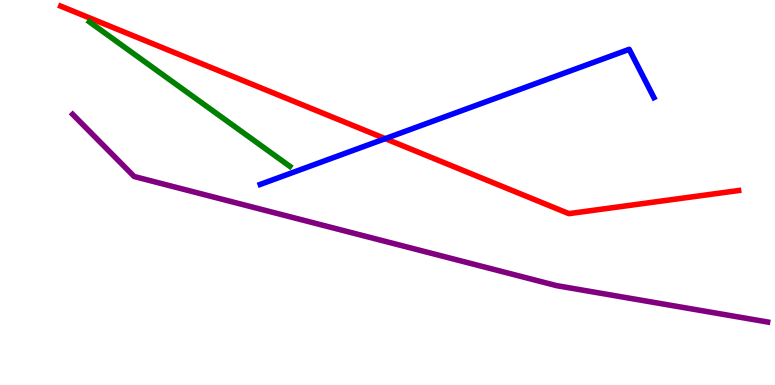[{'lines': ['blue', 'red'], 'intersections': [{'x': 4.97, 'y': 6.4}]}, {'lines': ['green', 'red'], 'intersections': []}, {'lines': ['purple', 'red'], 'intersections': []}, {'lines': ['blue', 'green'], 'intersections': []}, {'lines': ['blue', 'purple'], 'intersections': []}, {'lines': ['green', 'purple'], 'intersections': []}]